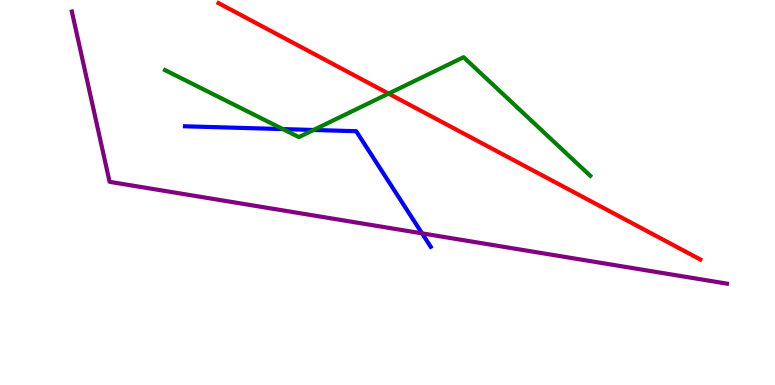[{'lines': ['blue', 'red'], 'intersections': []}, {'lines': ['green', 'red'], 'intersections': [{'x': 5.01, 'y': 7.57}]}, {'lines': ['purple', 'red'], 'intersections': []}, {'lines': ['blue', 'green'], 'intersections': [{'x': 3.65, 'y': 6.65}, {'x': 4.05, 'y': 6.62}]}, {'lines': ['blue', 'purple'], 'intersections': [{'x': 5.45, 'y': 3.94}]}, {'lines': ['green', 'purple'], 'intersections': []}]